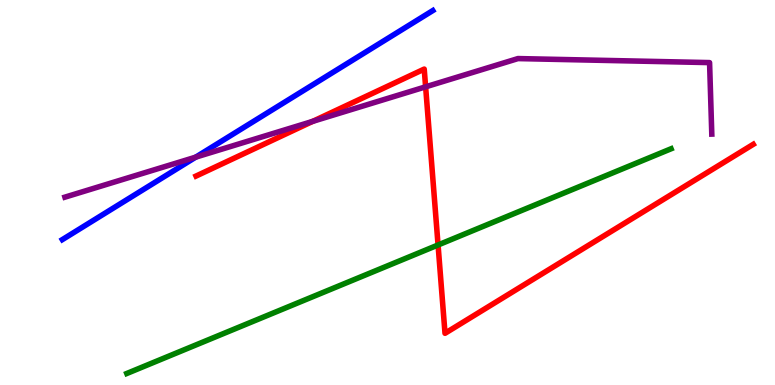[{'lines': ['blue', 'red'], 'intersections': []}, {'lines': ['green', 'red'], 'intersections': [{'x': 5.65, 'y': 3.64}]}, {'lines': ['purple', 'red'], 'intersections': [{'x': 4.03, 'y': 6.85}, {'x': 5.49, 'y': 7.74}]}, {'lines': ['blue', 'green'], 'intersections': []}, {'lines': ['blue', 'purple'], 'intersections': [{'x': 2.53, 'y': 5.92}]}, {'lines': ['green', 'purple'], 'intersections': []}]